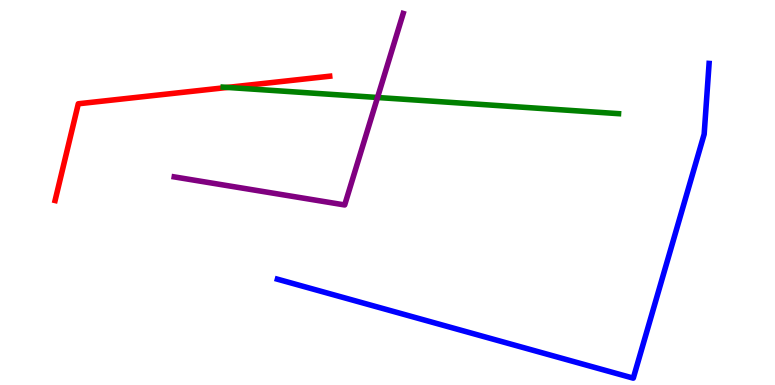[{'lines': ['blue', 'red'], 'intersections': []}, {'lines': ['green', 'red'], 'intersections': [{'x': 2.94, 'y': 7.73}]}, {'lines': ['purple', 'red'], 'intersections': []}, {'lines': ['blue', 'green'], 'intersections': []}, {'lines': ['blue', 'purple'], 'intersections': []}, {'lines': ['green', 'purple'], 'intersections': [{'x': 4.87, 'y': 7.47}]}]